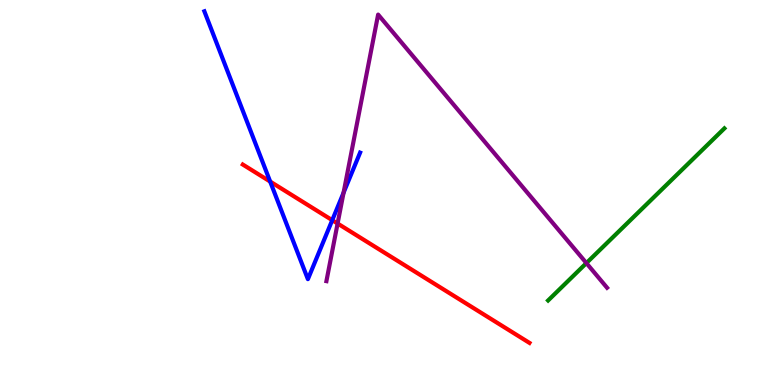[{'lines': ['blue', 'red'], 'intersections': [{'x': 3.49, 'y': 5.28}, {'x': 4.29, 'y': 4.28}]}, {'lines': ['green', 'red'], 'intersections': []}, {'lines': ['purple', 'red'], 'intersections': [{'x': 4.36, 'y': 4.19}]}, {'lines': ['blue', 'green'], 'intersections': []}, {'lines': ['blue', 'purple'], 'intersections': [{'x': 4.43, 'y': 4.99}]}, {'lines': ['green', 'purple'], 'intersections': [{'x': 7.57, 'y': 3.17}]}]